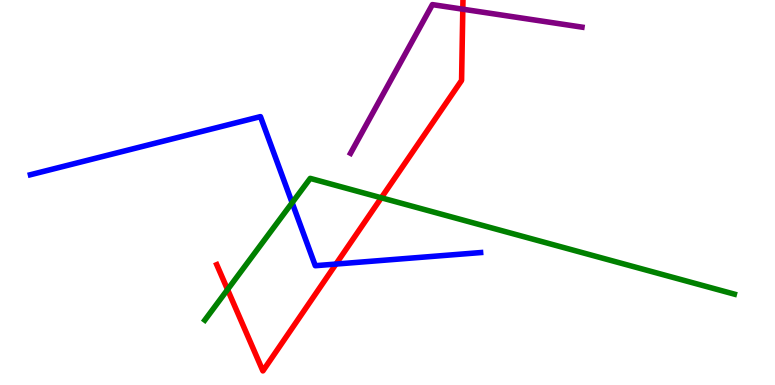[{'lines': ['blue', 'red'], 'intersections': [{'x': 4.34, 'y': 3.14}]}, {'lines': ['green', 'red'], 'intersections': [{'x': 2.94, 'y': 2.48}, {'x': 4.92, 'y': 4.86}]}, {'lines': ['purple', 'red'], 'intersections': [{'x': 5.97, 'y': 9.76}]}, {'lines': ['blue', 'green'], 'intersections': [{'x': 3.77, 'y': 4.73}]}, {'lines': ['blue', 'purple'], 'intersections': []}, {'lines': ['green', 'purple'], 'intersections': []}]